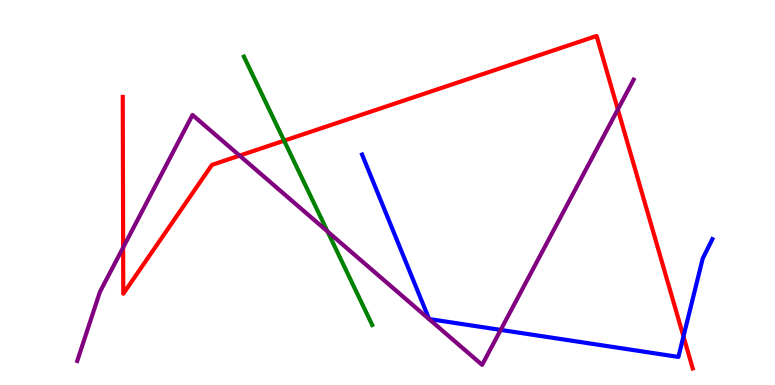[{'lines': ['blue', 'red'], 'intersections': [{'x': 8.82, 'y': 1.26}]}, {'lines': ['green', 'red'], 'intersections': [{'x': 3.67, 'y': 6.35}]}, {'lines': ['purple', 'red'], 'intersections': [{'x': 1.59, 'y': 3.57}, {'x': 3.09, 'y': 5.96}, {'x': 7.97, 'y': 7.16}]}, {'lines': ['blue', 'green'], 'intersections': []}, {'lines': ['blue', 'purple'], 'intersections': [{'x': 6.46, 'y': 1.43}]}, {'lines': ['green', 'purple'], 'intersections': [{'x': 4.23, 'y': 3.99}]}]